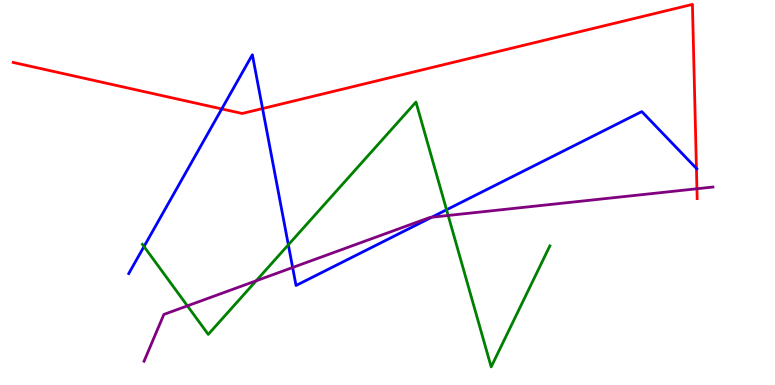[{'lines': ['blue', 'red'], 'intersections': [{'x': 2.86, 'y': 7.17}, {'x': 3.39, 'y': 7.18}, {'x': 8.99, 'y': 5.62}]}, {'lines': ['green', 'red'], 'intersections': []}, {'lines': ['purple', 'red'], 'intersections': [{'x': 8.99, 'y': 5.1}]}, {'lines': ['blue', 'green'], 'intersections': [{'x': 1.86, 'y': 3.6}, {'x': 3.72, 'y': 3.64}, {'x': 5.76, 'y': 4.55}]}, {'lines': ['blue', 'purple'], 'intersections': [{'x': 3.78, 'y': 3.05}, {'x': 5.57, 'y': 4.36}]}, {'lines': ['green', 'purple'], 'intersections': [{'x': 2.42, 'y': 2.06}, {'x': 3.31, 'y': 2.71}, {'x': 5.78, 'y': 4.4}]}]